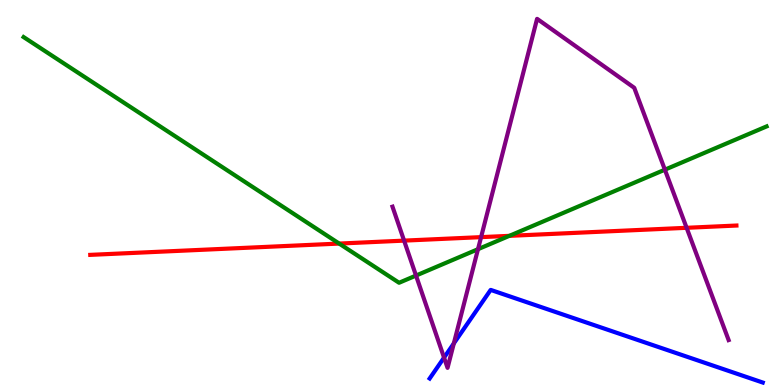[{'lines': ['blue', 'red'], 'intersections': []}, {'lines': ['green', 'red'], 'intersections': [{'x': 4.38, 'y': 3.67}, {'x': 6.57, 'y': 3.87}]}, {'lines': ['purple', 'red'], 'intersections': [{'x': 5.21, 'y': 3.75}, {'x': 6.21, 'y': 3.84}, {'x': 8.86, 'y': 4.08}]}, {'lines': ['blue', 'green'], 'intersections': []}, {'lines': ['blue', 'purple'], 'intersections': [{'x': 5.73, 'y': 0.711}, {'x': 5.86, 'y': 1.08}]}, {'lines': ['green', 'purple'], 'intersections': [{'x': 5.37, 'y': 2.84}, {'x': 6.17, 'y': 3.53}, {'x': 8.58, 'y': 5.59}]}]